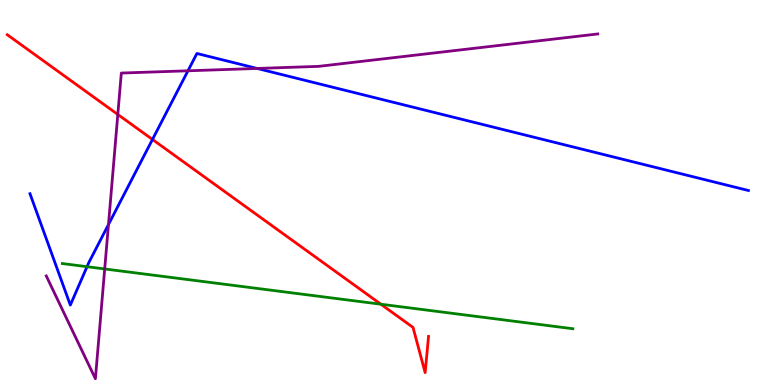[{'lines': ['blue', 'red'], 'intersections': [{'x': 1.97, 'y': 6.38}]}, {'lines': ['green', 'red'], 'intersections': [{'x': 4.91, 'y': 2.1}]}, {'lines': ['purple', 'red'], 'intersections': [{'x': 1.52, 'y': 7.03}]}, {'lines': ['blue', 'green'], 'intersections': [{'x': 1.12, 'y': 3.07}]}, {'lines': ['blue', 'purple'], 'intersections': [{'x': 1.4, 'y': 4.17}, {'x': 2.43, 'y': 8.16}, {'x': 3.32, 'y': 8.22}]}, {'lines': ['green', 'purple'], 'intersections': [{'x': 1.35, 'y': 3.01}]}]